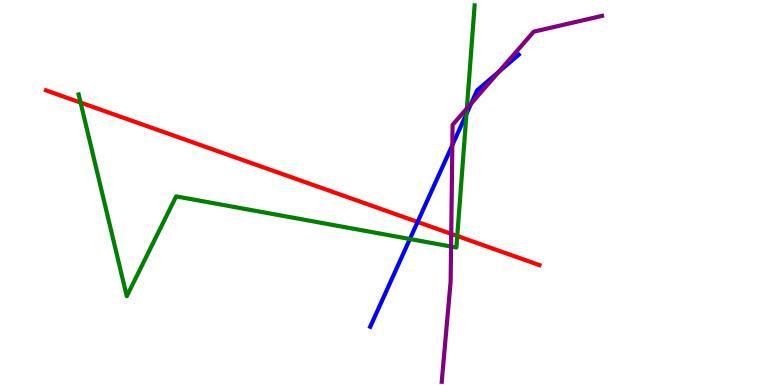[{'lines': ['blue', 'red'], 'intersections': [{'x': 5.39, 'y': 4.23}]}, {'lines': ['green', 'red'], 'intersections': [{'x': 1.04, 'y': 7.34}, {'x': 5.9, 'y': 3.87}]}, {'lines': ['purple', 'red'], 'intersections': [{'x': 5.82, 'y': 3.93}]}, {'lines': ['blue', 'green'], 'intersections': [{'x': 5.29, 'y': 3.79}, {'x': 6.02, 'y': 7.04}]}, {'lines': ['blue', 'purple'], 'intersections': [{'x': 5.84, 'y': 6.23}, {'x': 6.08, 'y': 7.31}, {'x': 6.44, 'y': 8.13}]}, {'lines': ['green', 'purple'], 'intersections': [{'x': 5.82, 'y': 3.6}, {'x': 6.02, 'y': 7.18}]}]